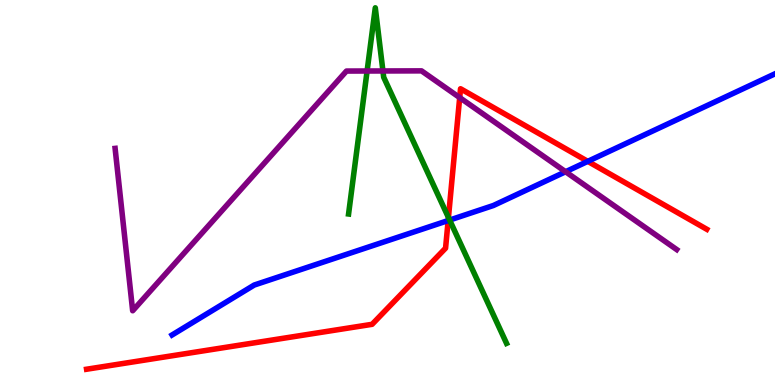[{'lines': ['blue', 'red'], 'intersections': [{'x': 5.78, 'y': 4.27}, {'x': 7.58, 'y': 5.81}]}, {'lines': ['green', 'red'], 'intersections': [{'x': 5.79, 'y': 4.35}]}, {'lines': ['purple', 'red'], 'intersections': [{'x': 5.93, 'y': 7.47}]}, {'lines': ['blue', 'green'], 'intersections': [{'x': 5.8, 'y': 4.28}]}, {'lines': ['blue', 'purple'], 'intersections': [{'x': 7.3, 'y': 5.54}]}, {'lines': ['green', 'purple'], 'intersections': [{'x': 4.74, 'y': 8.16}, {'x': 4.94, 'y': 8.16}]}]